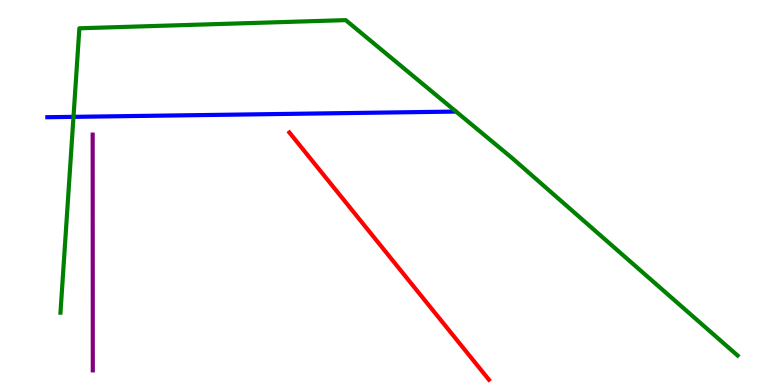[{'lines': ['blue', 'red'], 'intersections': []}, {'lines': ['green', 'red'], 'intersections': []}, {'lines': ['purple', 'red'], 'intersections': []}, {'lines': ['blue', 'green'], 'intersections': [{'x': 0.948, 'y': 6.96}]}, {'lines': ['blue', 'purple'], 'intersections': []}, {'lines': ['green', 'purple'], 'intersections': []}]